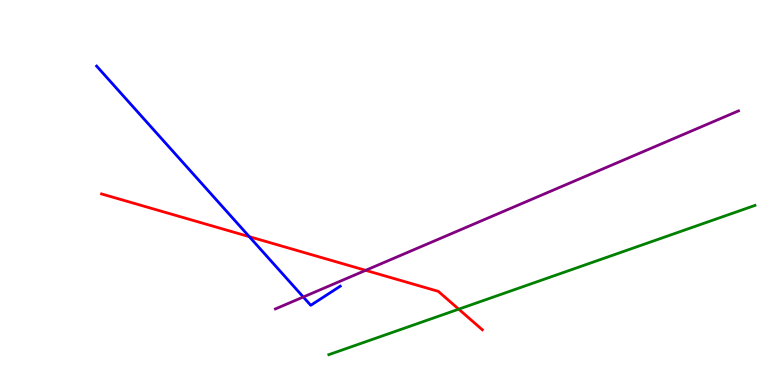[{'lines': ['blue', 'red'], 'intersections': [{'x': 3.22, 'y': 3.85}]}, {'lines': ['green', 'red'], 'intersections': [{'x': 5.92, 'y': 1.97}]}, {'lines': ['purple', 'red'], 'intersections': [{'x': 4.72, 'y': 2.98}]}, {'lines': ['blue', 'green'], 'intersections': []}, {'lines': ['blue', 'purple'], 'intersections': [{'x': 3.91, 'y': 2.29}]}, {'lines': ['green', 'purple'], 'intersections': []}]